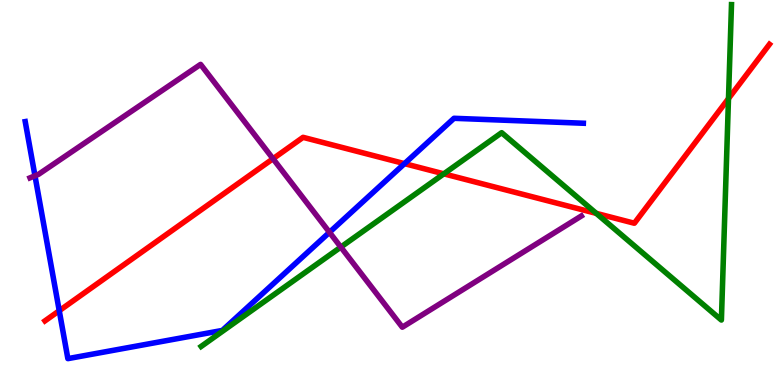[{'lines': ['blue', 'red'], 'intersections': [{'x': 0.765, 'y': 1.93}, {'x': 5.22, 'y': 5.75}]}, {'lines': ['green', 'red'], 'intersections': [{'x': 5.73, 'y': 5.48}, {'x': 7.69, 'y': 4.46}, {'x': 9.4, 'y': 7.44}]}, {'lines': ['purple', 'red'], 'intersections': [{'x': 3.52, 'y': 5.88}]}, {'lines': ['blue', 'green'], 'intersections': []}, {'lines': ['blue', 'purple'], 'intersections': [{'x': 0.451, 'y': 5.43}, {'x': 4.25, 'y': 3.97}]}, {'lines': ['green', 'purple'], 'intersections': [{'x': 4.4, 'y': 3.58}]}]